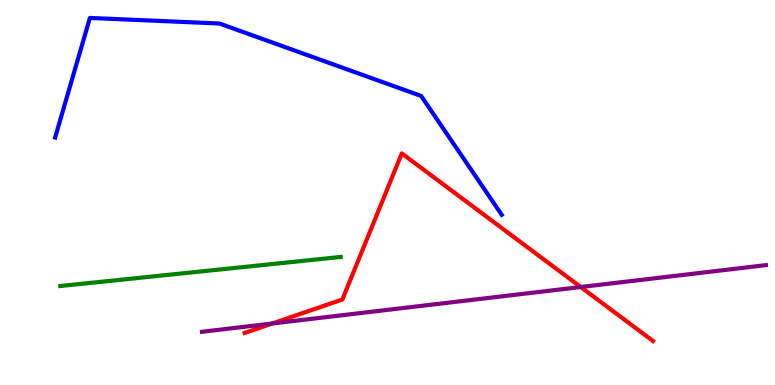[{'lines': ['blue', 'red'], 'intersections': []}, {'lines': ['green', 'red'], 'intersections': []}, {'lines': ['purple', 'red'], 'intersections': [{'x': 3.51, 'y': 1.6}, {'x': 7.49, 'y': 2.54}]}, {'lines': ['blue', 'green'], 'intersections': []}, {'lines': ['blue', 'purple'], 'intersections': []}, {'lines': ['green', 'purple'], 'intersections': []}]